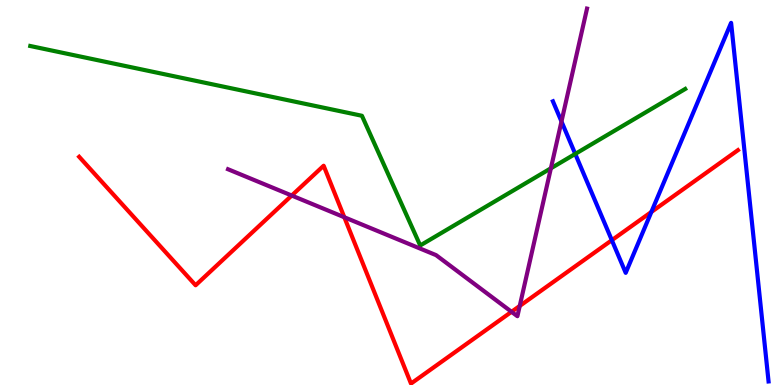[{'lines': ['blue', 'red'], 'intersections': [{'x': 7.89, 'y': 3.76}, {'x': 8.4, 'y': 4.49}]}, {'lines': ['green', 'red'], 'intersections': []}, {'lines': ['purple', 'red'], 'intersections': [{'x': 3.76, 'y': 4.92}, {'x': 4.44, 'y': 4.36}, {'x': 6.6, 'y': 1.9}, {'x': 6.71, 'y': 2.05}]}, {'lines': ['blue', 'green'], 'intersections': [{'x': 7.42, 'y': 6.0}]}, {'lines': ['blue', 'purple'], 'intersections': [{'x': 7.24, 'y': 6.84}]}, {'lines': ['green', 'purple'], 'intersections': [{'x': 7.11, 'y': 5.63}]}]